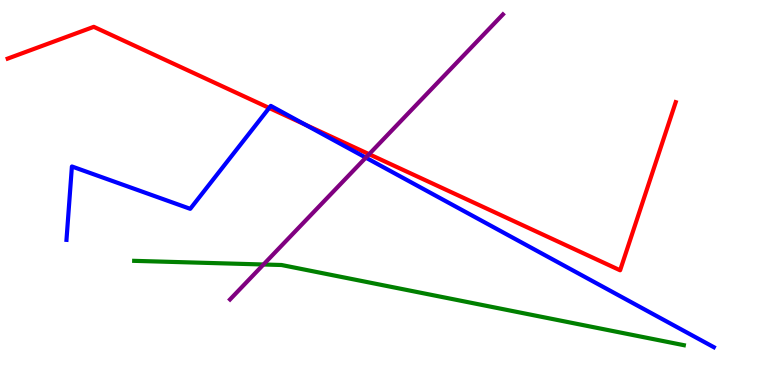[{'lines': ['blue', 'red'], 'intersections': [{'x': 3.47, 'y': 7.2}, {'x': 3.94, 'y': 6.76}]}, {'lines': ['green', 'red'], 'intersections': []}, {'lines': ['purple', 'red'], 'intersections': [{'x': 4.76, 'y': 6.0}]}, {'lines': ['blue', 'green'], 'intersections': []}, {'lines': ['blue', 'purple'], 'intersections': [{'x': 4.72, 'y': 5.91}]}, {'lines': ['green', 'purple'], 'intersections': [{'x': 3.4, 'y': 3.13}]}]